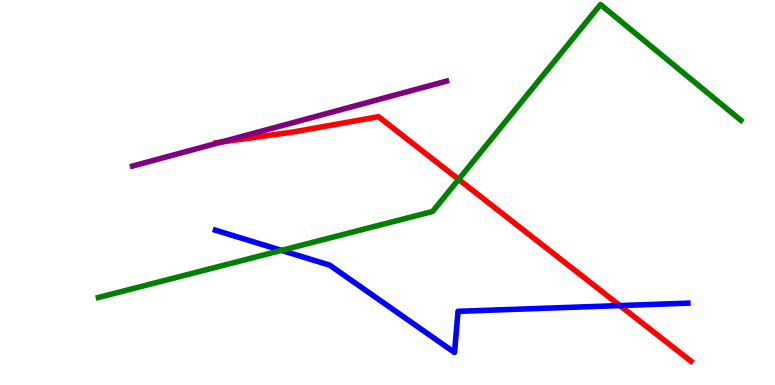[{'lines': ['blue', 'red'], 'intersections': [{'x': 8.0, 'y': 2.06}]}, {'lines': ['green', 'red'], 'intersections': [{'x': 5.92, 'y': 5.34}]}, {'lines': ['purple', 'red'], 'intersections': [{'x': 2.85, 'y': 6.31}]}, {'lines': ['blue', 'green'], 'intersections': [{'x': 3.63, 'y': 3.5}]}, {'lines': ['blue', 'purple'], 'intersections': []}, {'lines': ['green', 'purple'], 'intersections': []}]